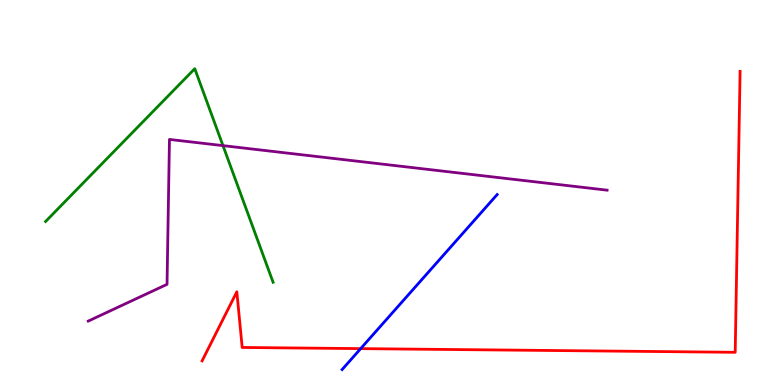[{'lines': ['blue', 'red'], 'intersections': [{'x': 4.65, 'y': 0.945}]}, {'lines': ['green', 'red'], 'intersections': []}, {'lines': ['purple', 'red'], 'intersections': []}, {'lines': ['blue', 'green'], 'intersections': []}, {'lines': ['blue', 'purple'], 'intersections': []}, {'lines': ['green', 'purple'], 'intersections': [{'x': 2.88, 'y': 6.22}]}]